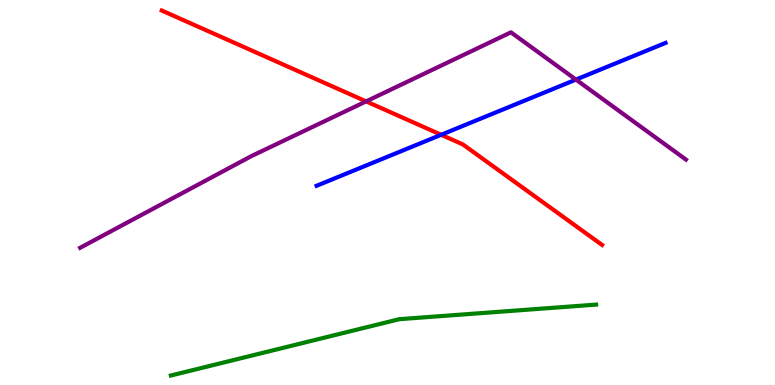[{'lines': ['blue', 'red'], 'intersections': [{'x': 5.69, 'y': 6.5}]}, {'lines': ['green', 'red'], 'intersections': []}, {'lines': ['purple', 'red'], 'intersections': [{'x': 4.72, 'y': 7.37}]}, {'lines': ['blue', 'green'], 'intersections': []}, {'lines': ['blue', 'purple'], 'intersections': [{'x': 7.43, 'y': 7.93}]}, {'lines': ['green', 'purple'], 'intersections': []}]